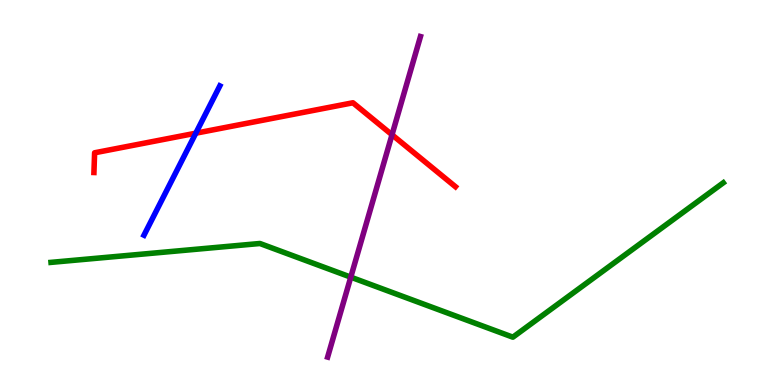[{'lines': ['blue', 'red'], 'intersections': [{'x': 2.53, 'y': 6.54}]}, {'lines': ['green', 'red'], 'intersections': []}, {'lines': ['purple', 'red'], 'intersections': [{'x': 5.06, 'y': 6.5}]}, {'lines': ['blue', 'green'], 'intersections': []}, {'lines': ['blue', 'purple'], 'intersections': []}, {'lines': ['green', 'purple'], 'intersections': [{'x': 4.53, 'y': 2.8}]}]